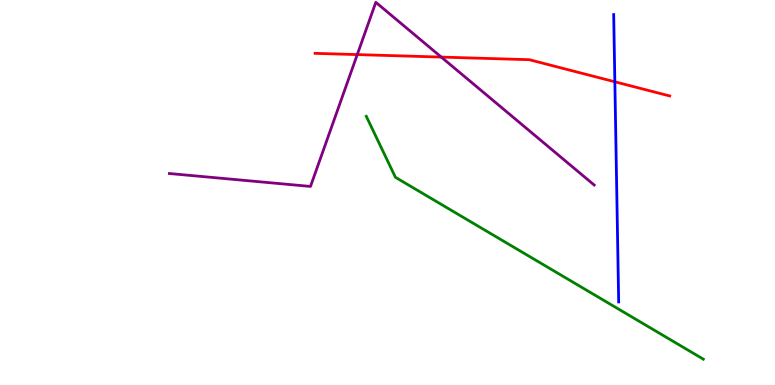[{'lines': ['blue', 'red'], 'intersections': [{'x': 7.93, 'y': 7.88}]}, {'lines': ['green', 'red'], 'intersections': []}, {'lines': ['purple', 'red'], 'intersections': [{'x': 4.61, 'y': 8.58}, {'x': 5.69, 'y': 8.52}]}, {'lines': ['blue', 'green'], 'intersections': []}, {'lines': ['blue', 'purple'], 'intersections': []}, {'lines': ['green', 'purple'], 'intersections': []}]